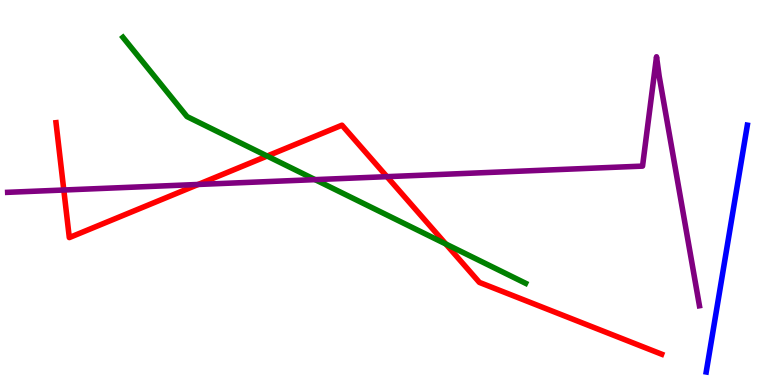[{'lines': ['blue', 'red'], 'intersections': []}, {'lines': ['green', 'red'], 'intersections': [{'x': 3.45, 'y': 5.95}, {'x': 5.75, 'y': 3.66}]}, {'lines': ['purple', 'red'], 'intersections': [{'x': 0.823, 'y': 5.06}, {'x': 2.56, 'y': 5.21}, {'x': 4.99, 'y': 5.41}]}, {'lines': ['blue', 'green'], 'intersections': []}, {'lines': ['blue', 'purple'], 'intersections': []}, {'lines': ['green', 'purple'], 'intersections': [{'x': 4.07, 'y': 5.33}]}]